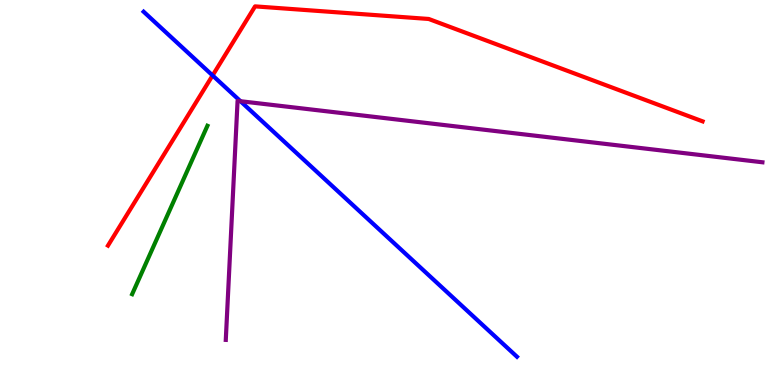[{'lines': ['blue', 'red'], 'intersections': [{'x': 2.74, 'y': 8.04}]}, {'lines': ['green', 'red'], 'intersections': []}, {'lines': ['purple', 'red'], 'intersections': []}, {'lines': ['blue', 'green'], 'intersections': []}, {'lines': ['blue', 'purple'], 'intersections': [{'x': 3.1, 'y': 7.37}]}, {'lines': ['green', 'purple'], 'intersections': []}]